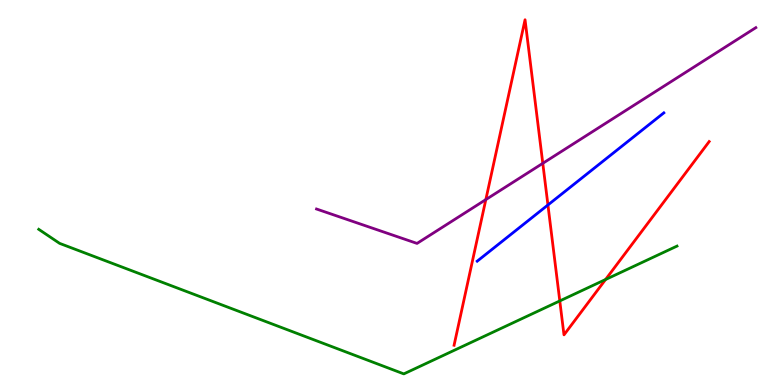[{'lines': ['blue', 'red'], 'intersections': [{'x': 7.07, 'y': 4.68}]}, {'lines': ['green', 'red'], 'intersections': [{'x': 7.22, 'y': 2.18}, {'x': 7.81, 'y': 2.74}]}, {'lines': ['purple', 'red'], 'intersections': [{'x': 6.27, 'y': 4.82}, {'x': 7.0, 'y': 5.76}]}, {'lines': ['blue', 'green'], 'intersections': []}, {'lines': ['blue', 'purple'], 'intersections': []}, {'lines': ['green', 'purple'], 'intersections': []}]